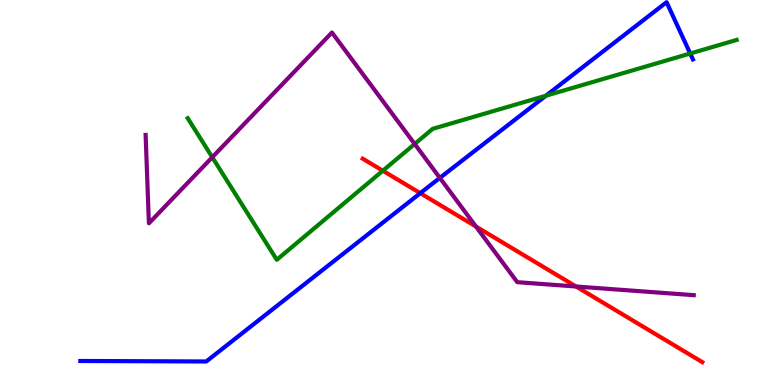[{'lines': ['blue', 'red'], 'intersections': [{'x': 5.42, 'y': 4.98}]}, {'lines': ['green', 'red'], 'intersections': [{'x': 4.94, 'y': 5.57}]}, {'lines': ['purple', 'red'], 'intersections': [{'x': 6.14, 'y': 4.12}, {'x': 7.43, 'y': 2.56}]}, {'lines': ['blue', 'green'], 'intersections': [{'x': 7.04, 'y': 7.51}, {'x': 8.91, 'y': 8.61}]}, {'lines': ['blue', 'purple'], 'intersections': [{'x': 5.68, 'y': 5.38}]}, {'lines': ['green', 'purple'], 'intersections': [{'x': 2.74, 'y': 5.92}, {'x': 5.35, 'y': 6.26}]}]